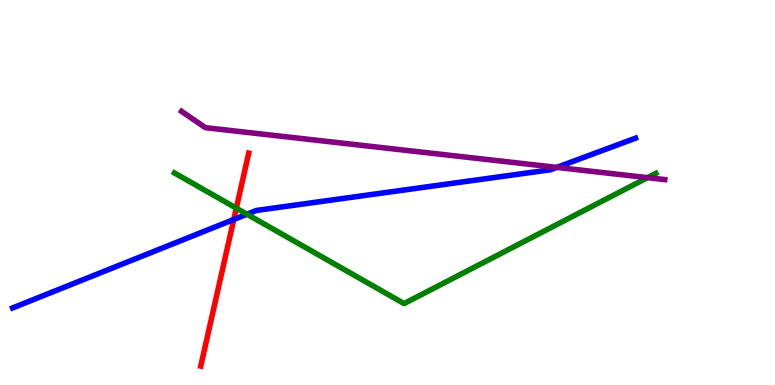[{'lines': ['blue', 'red'], 'intersections': [{'x': 3.02, 'y': 4.3}]}, {'lines': ['green', 'red'], 'intersections': [{'x': 3.05, 'y': 4.59}]}, {'lines': ['purple', 'red'], 'intersections': []}, {'lines': ['blue', 'green'], 'intersections': [{'x': 3.19, 'y': 4.44}]}, {'lines': ['blue', 'purple'], 'intersections': [{'x': 7.18, 'y': 5.65}]}, {'lines': ['green', 'purple'], 'intersections': [{'x': 8.36, 'y': 5.39}]}]